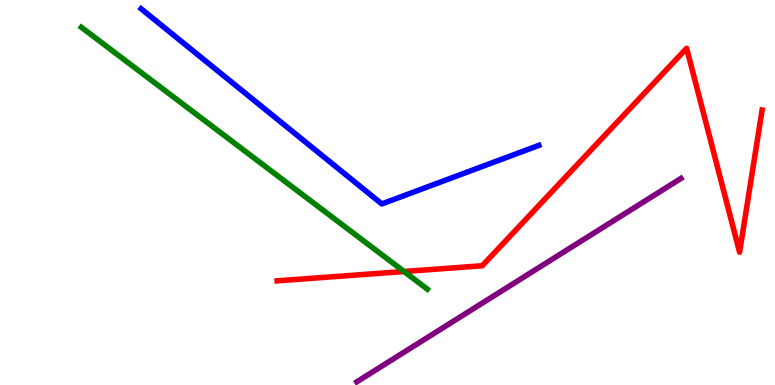[{'lines': ['blue', 'red'], 'intersections': []}, {'lines': ['green', 'red'], 'intersections': [{'x': 5.21, 'y': 2.95}]}, {'lines': ['purple', 'red'], 'intersections': []}, {'lines': ['blue', 'green'], 'intersections': []}, {'lines': ['blue', 'purple'], 'intersections': []}, {'lines': ['green', 'purple'], 'intersections': []}]